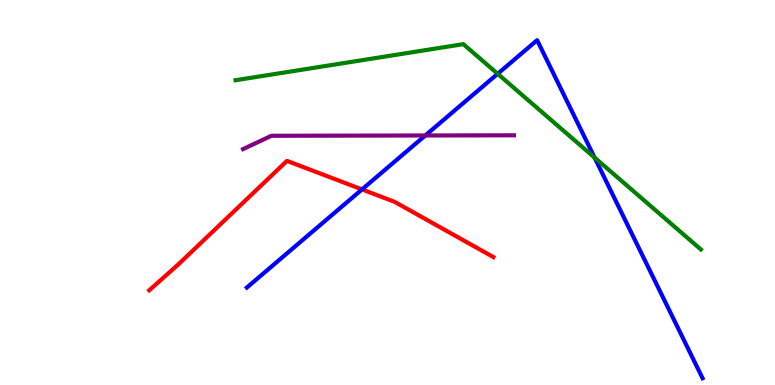[{'lines': ['blue', 'red'], 'intersections': [{'x': 4.67, 'y': 5.08}]}, {'lines': ['green', 'red'], 'intersections': []}, {'lines': ['purple', 'red'], 'intersections': []}, {'lines': ['blue', 'green'], 'intersections': [{'x': 6.42, 'y': 8.08}, {'x': 7.67, 'y': 5.91}]}, {'lines': ['blue', 'purple'], 'intersections': [{'x': 5.49, 'y': 6.48}]}, {'lines': ['green', 'purple'], 'intersections': []}]